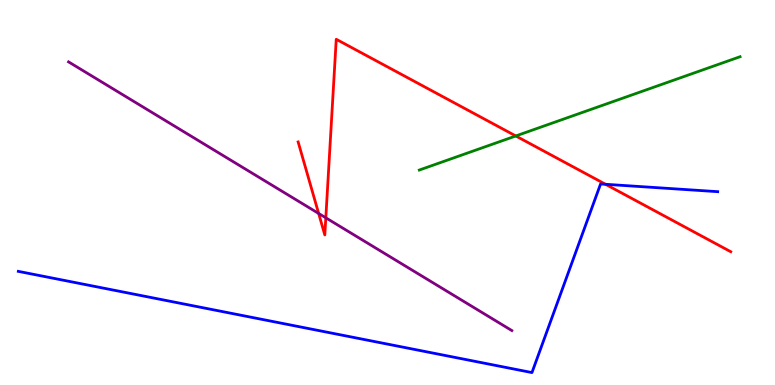[{'lines': ['blue', 'red'], 'intersections': [{'x': 7.81, 'y': 5.21}]}, {'lines': ['green', 'red'], 'intersections': [{'x': 6.66, 'y': 6.47}]}, {'lines': ['purple', 'red'], 'intersections': [{'x': 4.11, 'y': 4.46}, {'x': 4.2, 'y': 4.34}]}, {'lines': ['blue', 'green'], 'intersections': []}, {'lines': ['blue', 'purple'], 'intersections': []}, {'lines': ['green', 'purple'], 'intersections': []}]